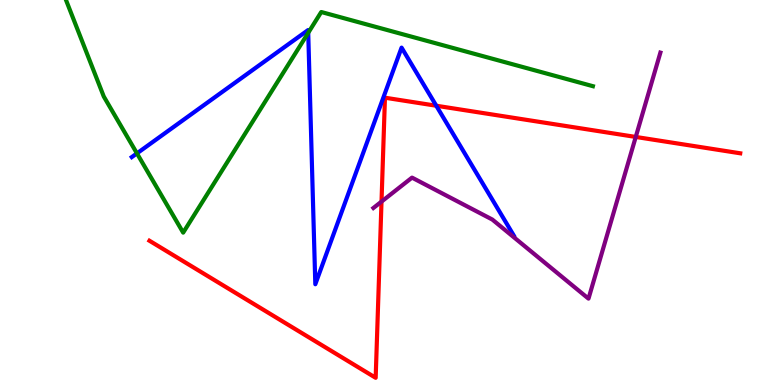[{'lines': ['blue', 'red'], 'intersections': [{'x': 5.63, 'y': 7.25}]}, {'lines': ['green', 'red'], 'intersections': []}, {'lines': ['purple', 'red'], 'intersections': [{'x': 4.92, 'y': 4.76}, {'x': 8.2, 'y': 6.44}]}, {'lines': ['blue', 'green'], 'intersections': [{'x': 1.77, 'y': 6.02}, {'x': 3.98, 'y': 9.15}]}, {'lines': ['blue', 'purple'], 'intersections': []}, {'lines': ['green', 'purple'], 'intersections': []}]